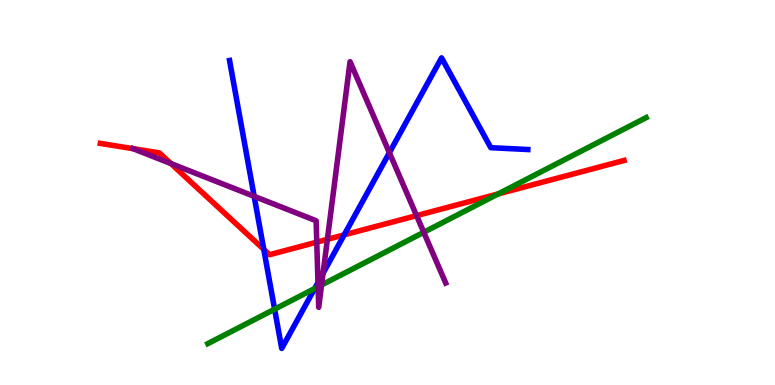[{'lines': ['blue', 'red'], 'intersections': [{'x': 3.4, 'y': 3.52}, {'x': 4.44, 'y': 3.9}]}, {'lines': ['green', 'red'], 'intersections': [{'x': 6.43, 'y': 4.96}]}, {'lines': ['purple', 'red'], 'intersections': [{'x': 1.72, 'y': 6.14}, {'x': 2.21, 'y': 5.75}, {'x': 4.09, 'y': 3.71}, {'x': 4.22, 'y': 3.78}, {'x': 5.38, 'y': 4.4}]}, {'lines': ['blue', 'green'], 'intersections': [{'x': 3.54, 'y': 1.97}, {'x': 4.06, 'y': 2.51}]}, {'lines': ['blue', 'purple'], 'intersections': [{'x': 3.28, 'y': 4.9}, {'x': 4.1, 'y': 2.66}, {'x': 4.17, 'y': 2.9}, {'x': 5.02, 'y': 6.03}]}, {'lines': ['green', 'purple'], 'intersections': [{'x': 4.1, 'y': 2.55}, {'x': 4.15, 'y': 2.6}, {'x': 5.47, 'y': 3.97}]}]